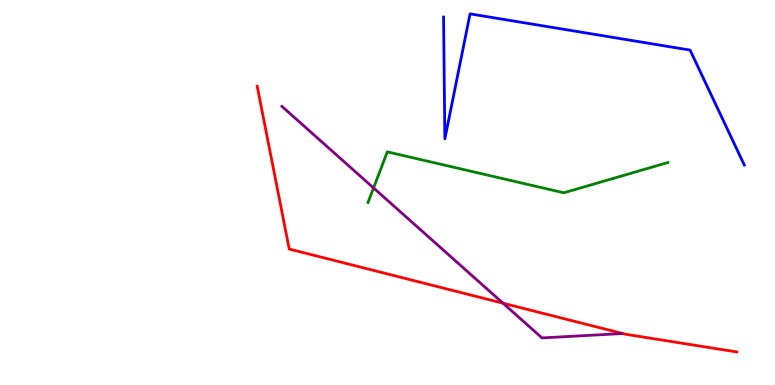[{'lines': ['blue', 'red'], 'intersections': []}, {'lines': ['green', 'red'], 'intersections': []}, {'lines': ['purple', 'red'], 'intersections': [{'x': 6.49, 'y': 2.12}]}, {'lines': ['blue', 'green'], 'intersections': []}, {'lines': ['blue', 'purple'], 'intersections': []}, {'lines': ['green', 'purple'], 'intersections': [{'x': 4.82, 'y': 5.12}]}]